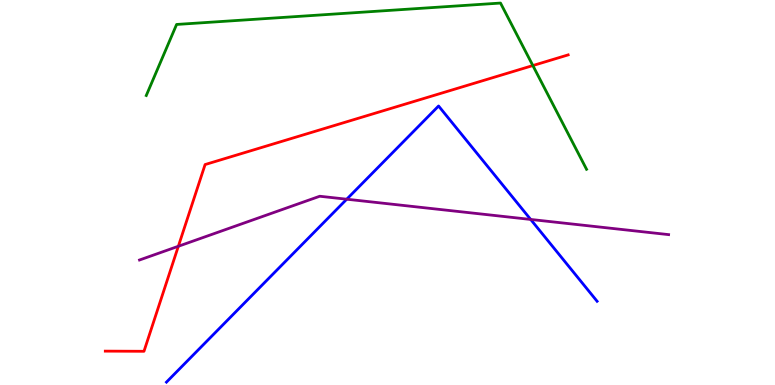[{'lines': ['blue', 'red'], 'intersections': []}, {'lines': ['green', 'red'], 'intersections': [{'x': 6.88, 'y': 8.3}]}, {'lines': ['purple', 'red'], 'intersections': [{'x': 2.3, 'y': 3.6}]}, {'lines': ['blue', 'green'], 'intersections': []}, {'lines': ['blue', 'purple'], 'intersections': [{'x': 4.47, 'y': 4.83}, {'x': 6.85, 'y': 4.3}]}, {'lines': ['green', 'purple'], 'intersections': []}]